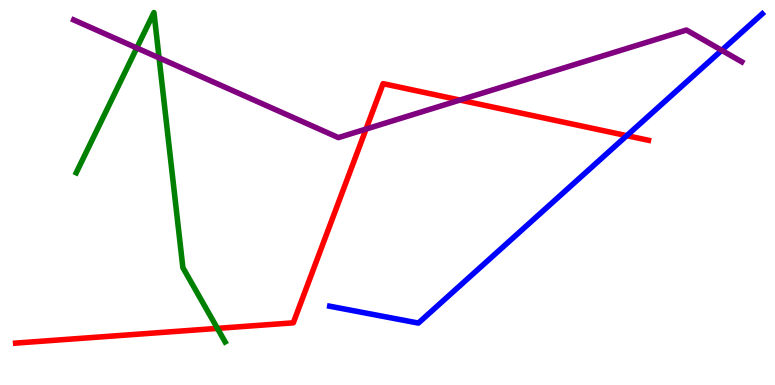[{'lines': ['blue', 'red'], 'intersections': [{'x': 8.09, 'y': 6.48}]}, {'lines': ['green', 'red'], 'intersections': [{'x': 2.81, 'y': 1.47}]}, {'lines': ['purple', 'red'], 'intersections': [{'x': 4.72, 'y': 6.65}, {'x': 5.93, 'y': 7.4}]}, {'lines': ['blue', 'green'], 'intersections': []}, {'lines': ['blue', 'purple'], 'intersections': [{'x': 9.31, 'y': 8.69}]}, {'lines': ['green', 'purple'], 'intersections': [{'x': 1.76, 'y': 8.75}, {'x': 2.05, 'y': 8.5}]}]